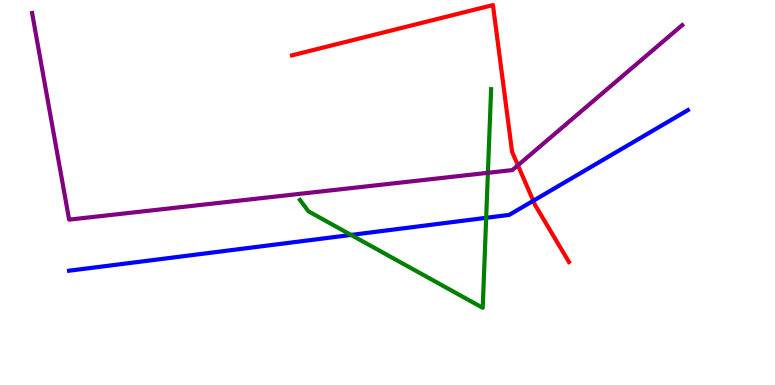[{'lines': ['blue', 'red'], 'intersections': [{'x': 6.88, 'y': 4.78}]}, {'lines': ['green', 'red'], 'intersections': []}, {'lines': ['purple', 'red'], 'intersections': [{'x': 6.68, 'y': 5.71}]}, {'lines': ['blue', 'green'], 'intersections': [{'x': 4.53, 'y': 3.9}, {'x': 6.27, 'y': 4.34}]}, {'lines': ['blue', 'purple'], 'intersections': []}, {'lines': ['green', 'purple'], 'intersections': [{'x': 6.3, 'y': 5.51}]}]